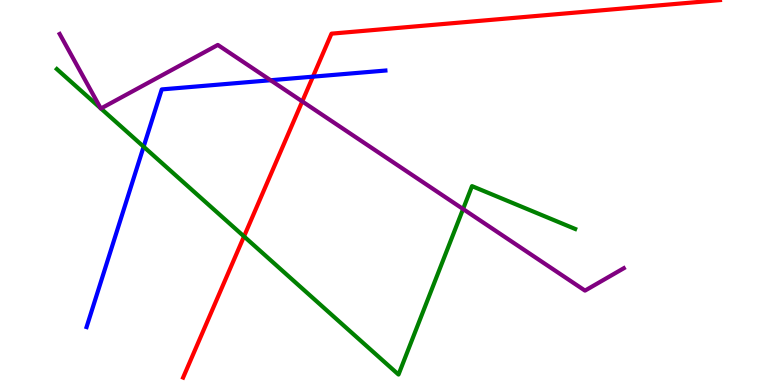[{'lines': ['blue', 'red'], 'intersections': [{'x': 4.04, 'y': 8.01}]}, {'lines': ['green', 'red'], 'intersections': [{'x': 3.15, 'y': 3.86}]}, {'lines': ['purple', 'red'], 'intersections': [{'x': 3.9, 'y': 7.37}]}, {'lines': ['blue', 'green'], 'intersections': [{'x': 1.85, 'y': 6.19}]}, {'lines': ['blue', 'purple'], 'intersections': [{'x': 3.49, 'y': 7.92}]}, {'lines': ['green', 'purple'], 'intersections': [{'x': 1.3, 'y': 7.19}, {'x': 1.3, 'y': 7.18}, {'x': 5.98, 'y': 4.57}]}]